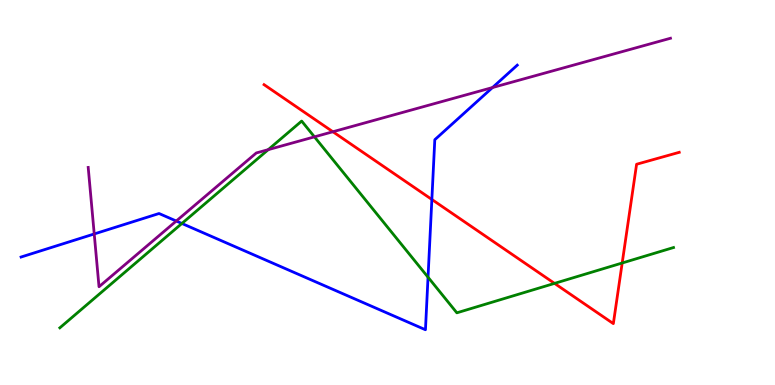[{'lines': ['blue', 'red'], 'intersections': [{'x': 5.57, 'y': 4.82}]}, {'lines': ['green', 'red'], 'intersections': [{'x': 7.16, 'y': 2.64}, {'x': 8.03, 'y': 3.17}]}, {'lines': ['purple', 'red'], 'intersections': [{'x': 4.3, 'y': 6.58}]}, {'lines': ['blue', 'green'], 'intersections': [{'x': 2.35, 'y': 4.2}, {'x': 5.52, 'y': 2.8}]}, {'lines': ['blue', 'purple'], 'intersections': [{'x': 1.22, 'y': 3.92}, {'x': 2.27, 'y': 4.26}, {'x': 6.35, 'y': 7.73}]}, {'lines': ['green', 'purple'], 'intersections': [{'x': 3.46, 'y': 6.11}, {'x': 4.06, 'y': 6.45}]}]